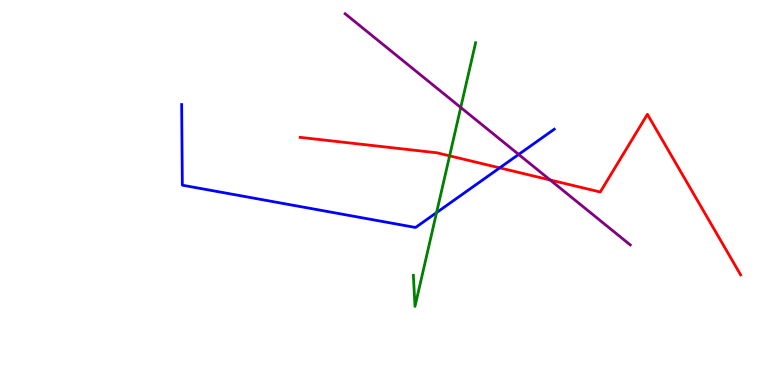[{'lines': ['blue', 'red'], 'intersections': [{'x': 6.45, 'y': 5.64}]}, {'lines': ['green', 'red'], 'intersections': [{'x': 5.8, 'y': 5.95}]}, {'lines': ['purple', 'red'], 'intersections': [{'x': 7.1, 'y': 5.33}]}, {'lines': ['blue', 'green'], 'intersections': [{'x': 5.63, 'y': 4.48}]}, {'lines': ['blue', 'purple'], 'intersections': [{'x': 6.69, 'y': 5.99}]}, {'lines': ['green', 'purple'], 'intersections': [{'x': 5.94, 'y': 7.21}]}]